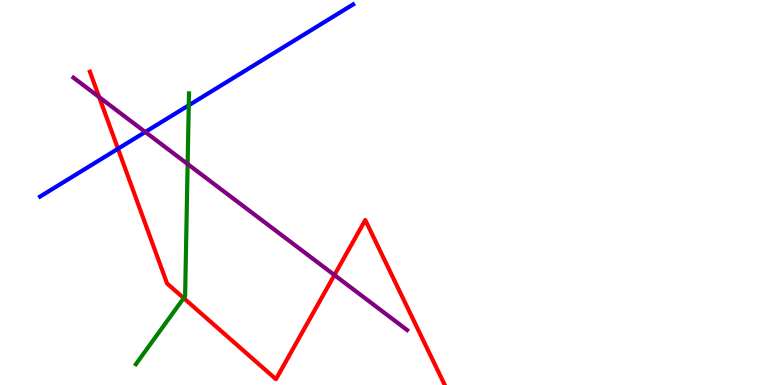[{'lines': ['blue', 'red'], 'intersections': [{'x': 1.52, 'y': 6.14}]}, {'lines': ['green', 'red'], 'intersections': [{'x': 2.37, 'y': 2.26}]}, {'lines': ['purple', 'red'], 'intersections': [{'x': 1.28, 'y': 7.48}, {'x': 4.31, 'y': 2.86}]}, {'lines': ['blue', 'green'], 'intersections': [{'x': 2.44, 'y': 7.26}]}, {'lines': ['blue', 'purple'], 'intersections': [{'x': 1.87, 'y': 6.57}]}, {'lines': ['green', 'purple'], 'intersections': [{'x': 2.42, 'y': 5.74}]}]